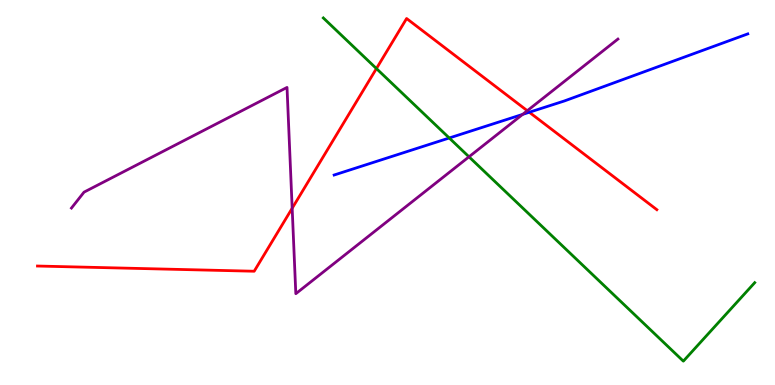[{'lines': ['blue', 'red'], 'intersections': [{'x': 6.83, 'y': 7.08}]}, {'lines': ['green', 'red'], 'intersections': [{'x': 4.86, 'y': 8.22}]}, {'lines': ['purple', 'red'], 'intersections': [{'x': 3.77, 'y': 4.59}, {'x': 6.8, 'y': 7.12}]}, {'lines': ['blue', 'green'], 'intersections': [{'x': 5.8, 'y': 6.42}]}, {'lines': ['blue', 'purple'], 'intersections': [{'x': 6.74, 'y': 7.03}]}, {'lines': ['green', 'purple'], 'intersections': [{'x': 6.05, 'y': 5.93}]}]